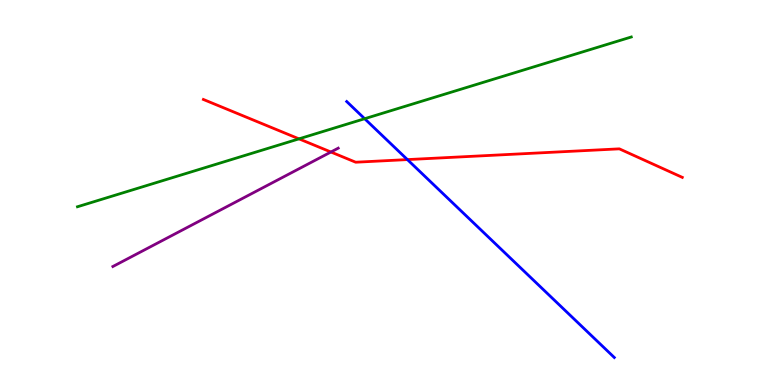[{'lines': ['blue', 'red'], 'intersections': [{'x': 5.26, 'y': 5.85}]}, {'lines': ['green', 'red'], 'intersections': [{'x': 3.86, 'y': 6.39}]}, {'lines': ['purple', 'red'], 'intersections': [{'x': 4.27, 'y': 6.05}]}, {'lines': ['blue', 'green'], 'intersections': [{'x': 4.71, 'y': 6.92}]}, {'lines': ['blue', 'purple'], 'intersections': []}, {'lines': ['green', 'purple'], 'intersections': []}]